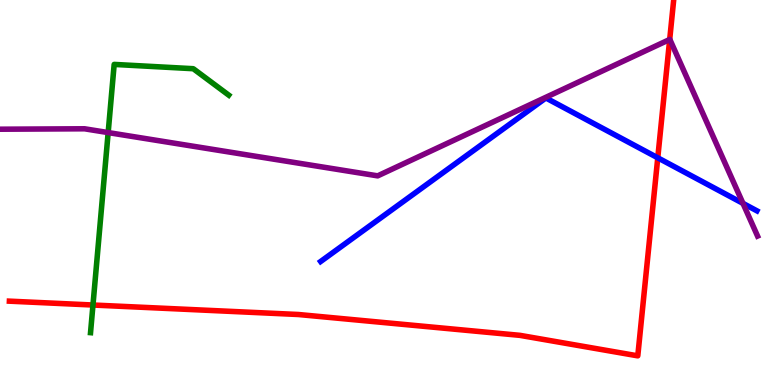[{'lines': ['blue', 'red'], 'intersections': [{'x': 8.49, 'y': 5.9}]}, {'lines': ['green', 'red'], 'intersections': [{'x': 1.2, 'y': 2.08}]}, {'lines': ['purple', 'red'], 'intersections': [{'x': 8.64, 'y': 8.97}]}, {'lines': ['blue', 'green'], 'intersections': []}, {'lines': ['blue', 'purple'], 'intersections': [{'x': 9.59, 'y': 4.72}]}, {'lines': ['green', 'purple'], 'intersections': [{'x': 1.4, 'y': 6.56}]}]